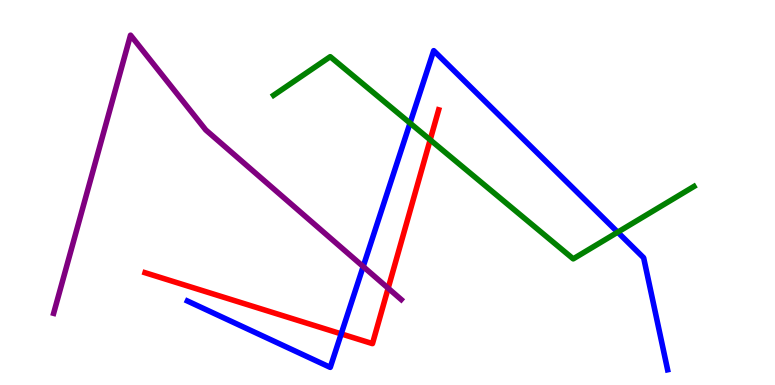[{'lines': ['blue', 'red'], 'intersections': [{'x': 4.4, 'y': 1.33}]}, {'lines': ['green', 'red'], 'intersections': [{'x': 5.55, 'y': 6.37}]}, {'lines': ['purple', 'red'], 'intersections': [{'x': 5.01, 'y': 2.51}]}, {'lines': ['blue', 'green'], 'intersections': [{'x': 5.29, 'y': 6.8}, {'x': 7.97, 'y': 3.97}]}, {'lines': ['blue', 'purple'], 'intersections': [{'x': 4.69, 'y': 3.08}]}, {'lines': ['green', 'purple'], 'intersections': []}]